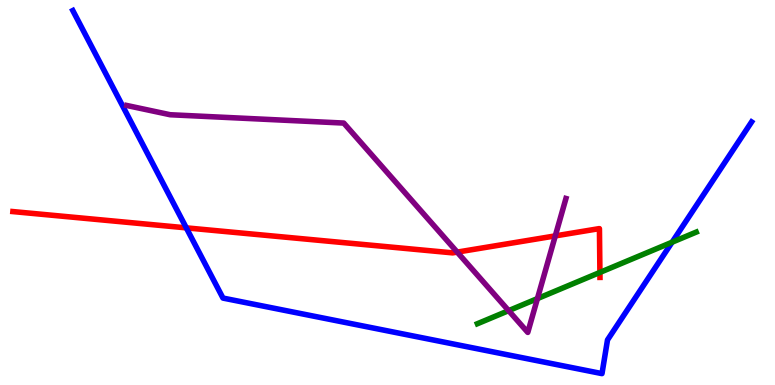[{'lines': ['blue', 'red'], 'intersections': [{'x': 2.4, 'y': 4.08}]}, {'lines': ['green', 'red'], 'intersections': [{'x': 7.74, 'y': 2.92}]}, {'lines': ['purple', 'red'], 'intersections': [{'x': 5.9, 'y': 3.45}, {'x': 7.16, 'y': 3.87}]}, {'lines': ['blue', 'green'], 'intersections': [{'x': 8.67, 'y': 3.71}]}, {'lines': ['blue', 'purple'], 'intersections': []}, {'lines': ['green', 'purple'], 'intersections': [{'x': 6.56, 'y': 1.93}, {'x': 6.93, 'y': 2.24}]}]